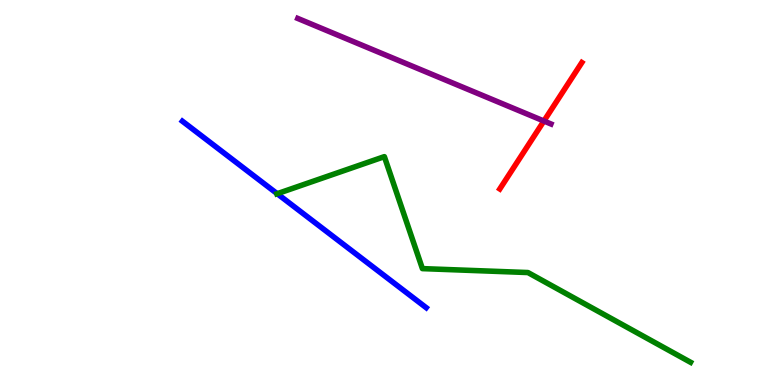[{'lines': ['blue', 'red'], 'intersections': []}, {'lines': ['green', 'red'], 'intersections': []}, {'lines': ['purple', 'red'], 'intersections': [{'x': 7.02, 'y': 6.86}]}, {'lines': ['blue', 'green'], 'intersections': [{'x': 3.58, 'y': 4.97}]}, {'lines': ['blue', 'purple'], 'intersections': []}, {'lines': ['green', 'purple'], 'intersections': []}]